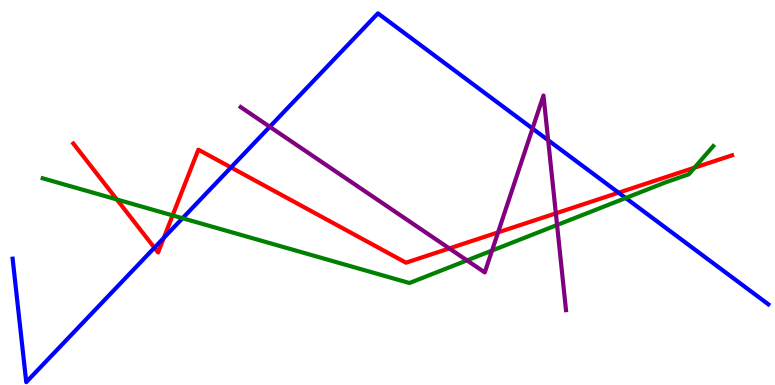[{'lines': ['blue', 'red'], 'intersections': [{'x': 1.99, 'y': 3.57}, {'x': 2.11, 'y': 3.82}, {'x': 2.98, 'y': 5.65}, {'x': 7.98, 'y': 5.0}]}, {'lines': ['green', 'red'], 'intersections': [{'x': 1.51, 'y': 4.82}, {'x': 2.23, 'y': 4.41}, {'x': 8.96, 'y': 5.64}]}, {'lines': ['purple', 'red'], 'intersections': [{'x': 5.8, 'y': 3.55}, {'x': 6.43, 'y': 3.96}, {'x': 7.17, 'y': 4.46}]}, {'lines': ['blue', 'green'], 'intersections': [{'x': 2.36, 'y': 4.33}, {'x': 8.07, 'y': 4.86}]}, {'lines': ['blue', 'purple'], 'intersections': [{'x': 3.48, 'y': 6.71}, {'x': 6.87, 'y': 6.66}, {'x': 7.07, 'y': 6.36}]}, {'lines': ['green', 'purple'], 'intersections': [{'x': 6.03, 'y': 3.24}, {'x': 6.35, 'y': 3.49}, {'x': 7.19, 'y': 4.16}]}]